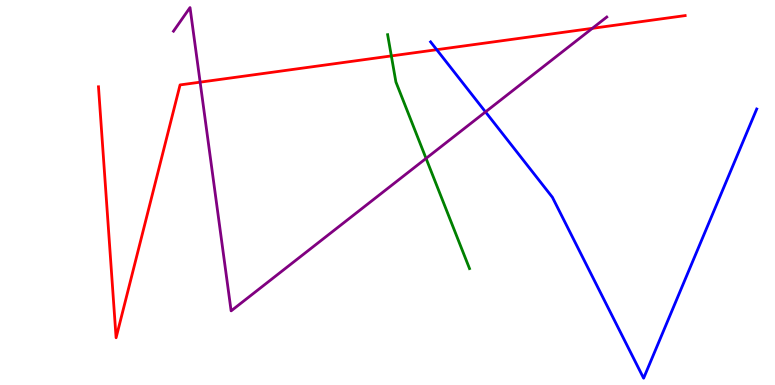[{'lines': ['blue', 'red'], 'intersections': [{'x': 5.64, 'y': 8.71}]}, {'lines': ['green', 'red'], 'intersections': [{'x': 5.05, 'y': 8.55}]}, {'lines': ['purple', 'red'], 'intersections': [{'x': 2.58, 'y': 7.87}, {'x': 7.64, 'y': 9.26}]}, {'lines': ['blue', 'green'], 'intersections': []}, {'lines': ['blue', 'purple'], 'intersections': [{'x': 6.26, 'y': 7.09}]}, {'lines': ['green', 'purple'], 'intersections': [{'x': 5.5, 'y': 5.89}]}]